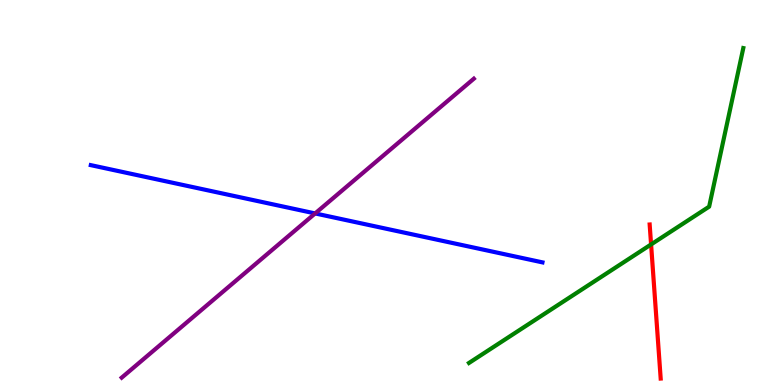[{'lines': ['blue', 'red'], 'intersections': []}, {'lines': ['green', 'red'], 'intersections': [{'x': 8.4, 'y': 3.65}]}, {'lines': ['purple', 'red'], 'intersections': []}, {'lines': ['blue', 'green'], 'intersections': []}, {'lines': ['blue', 'purple'], 'intersections': [{'x': 4.07, 'y': 4.46}]}, {'lines': ['green', 'purple'], 'intersections': []}]